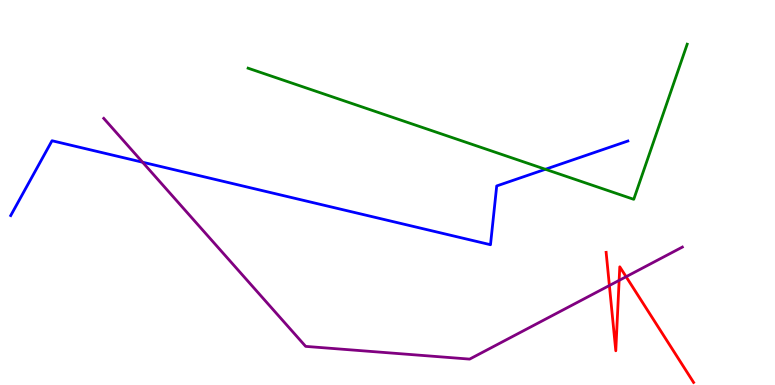[{'lines': ['blue', 'red'], 'intersections': []}, {'lines': ['green', 'red'], 'intersections': []}, {'lines': ['purple', 'red'], 'intersections': [{'x': 7.86, 'y': 2.58}, {'x': 7.99, 'y': 2.72}, {'x': 8.08, 'y': 2.81}]}, {'lines': ['blue', 'green'], 'intersections': [{'x': 7.04, 'y': 5.6}]}, {'lines': ['blue', 'purple'], 'intersections': [{'x': 1.84, 'y': 5.79}]}, {'lines': ['green', 'purple'], 'intersections': []}]